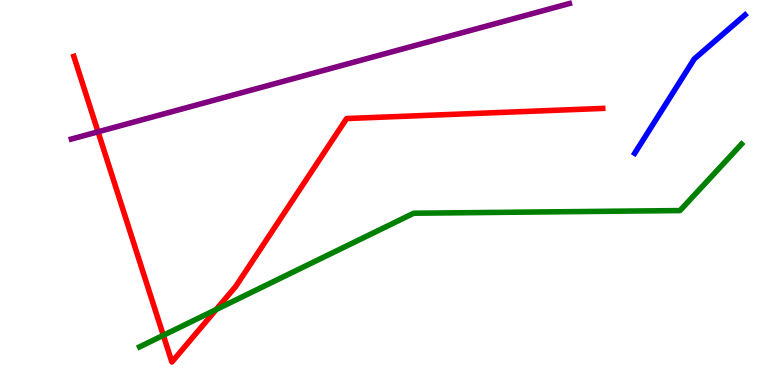[{'lines': ['blue', 'red'], 'intersections': []}, {'lines': ['green', 'red'], 'intersections': [{'x': 2.11, 'y': 1.29}, {'x': 2.79, 'y': 1.96}]}, {'lines': ['purple', 'red'], 'intersections': [{'x': 1.26, 'y': 6.58}]}, {'lines': ['blue', 'green'], 'intersections': []}, {'lines': ['blue', 'purple'], 'intersections': []}, {'lines': ['green', 'purple'], 'intersections': []}]